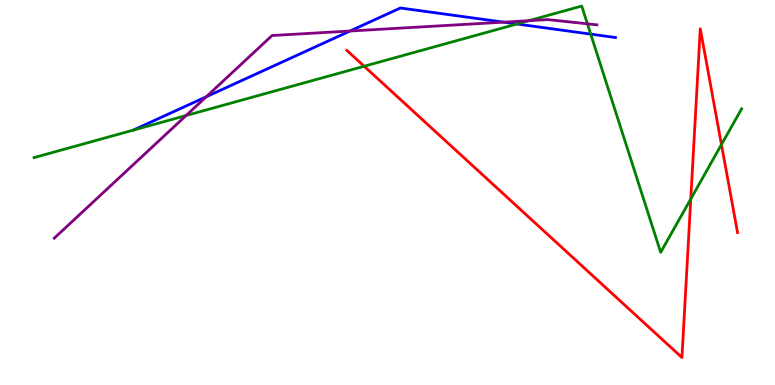[{'lines': ['blue', 'red'], 'intersections': []}, {'lines': ['green', 'red'], 'intersections': [{'x': 4.7, 'y': 8.28}, {'x': 8.91, 'y': 4.83}, {'x': 9.31, 'y': 6.25}]}, {'lines': ['purple', 'red'], 'intersections': []}, {'lines': ['blue', 'green'], 'intersections': [{'x': 6.67, 'y': 9.38}, {'x': 7.62, 'y': 9.11}]}, {'lines': ['blue', 'purple'], 'intersections': [{'x': 2.66, 'y': 7.49}, {'x': 4.52, 'y': 9.19}, {'x': 6.5, 'y': 9.42}]}, {'lines': ['green', 'purple'], 'intersections': [{'x': 2.4, 'y': 7.0}, {'x': 6.82, 'y': 9.46}, {'x': 7.58, 'y': 9.38}]}]